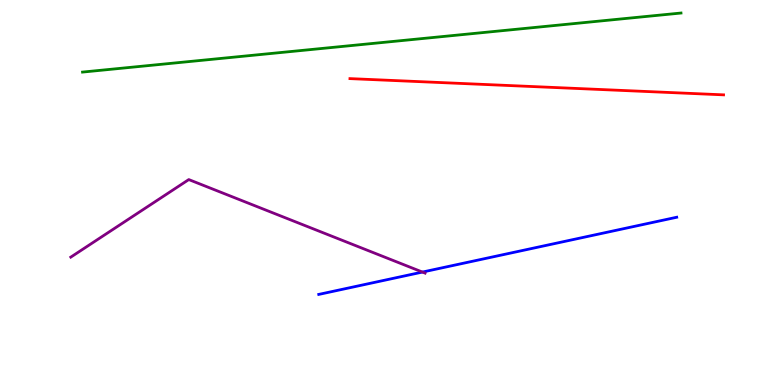[{'lines': ['blue', 'red'], 'intersections': []}, {'lines': ['green', 'red'], 'intersections': []}, {'lines': ['purple', 'red'], 'intersections': []}, {'lines': ['blue', 'green'], 'intersections': []}, {'lines': ['blue', 'purple'], 'intersections': [{'x': 5.45, 'y': 2.93}]}, {'lines': ['green', 'purple'], 'intersections': []}]